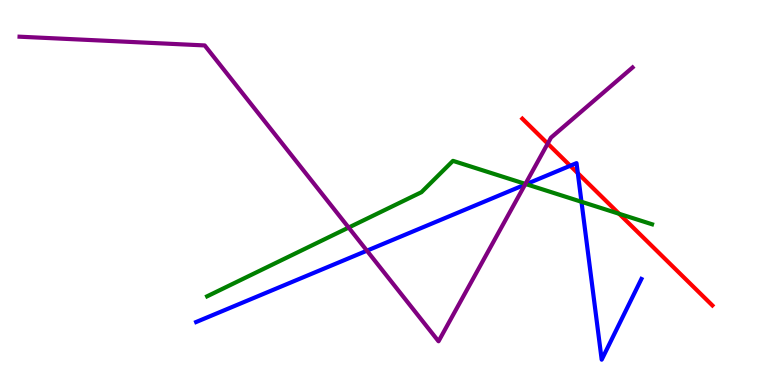[{'lines': ['blue', 'red'], 'intersections': [{'x': 7.36, 'y': 5.69}, {'x': 7.46, 'y': 5.5}]}, {'lines': ['green', 'red'], 'intersections': [{'x': 7.99, 'y': 4.45}]}, {'lines': ['purple', 'red'], 'intersections': [{'x': 7.07, 'y': 6.27}]}, {'lines': ['blue', 'green'], 'intersections': [{'x': 6.79, 'y': 5.22}, {'x': 7.5, 'y': 4.76}]}, {'lines': ['blue', 'purple'], 'intersections': [{'x': 4.73, 'y': 3.49}, {'x': 6.77, 'y': 5.2}]}, {'lines': ['green', 'purple'], 'intersections': [{'x': 4.5, 'y': 4.09}, {'x': 6.78, 'y': 5.22}]}]